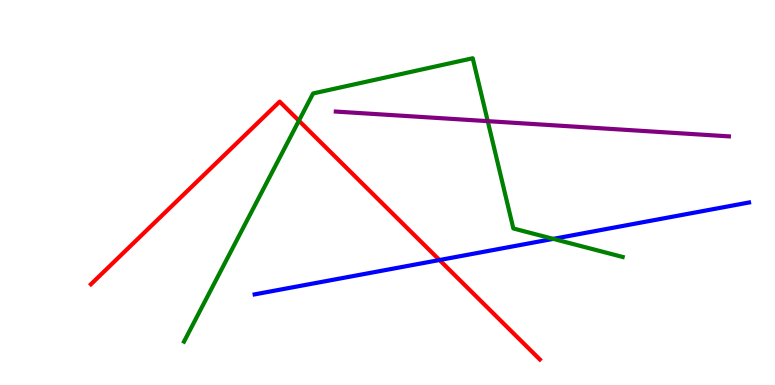[{'lines': ['blue', 'red'], 'intersections': [{'x': 5.67, 'y': 3.25}]}, {'lines': ['green', 'red'], 'intersections': [{'x': 3.86, 'y': 6.86}]}, {'lines': ['purple', 'red'], 'intersections': []}, {'lines': ['blue', 'green'], 'intersections': [{'x': 7.14, 'y': 3.8}]}, {'lines': ['blue', 'purple'], 'intersections': []}, {'lines': ['green', 'purple'], 'intersections': [{'x': 6.29, 'y': 6.85}]}]